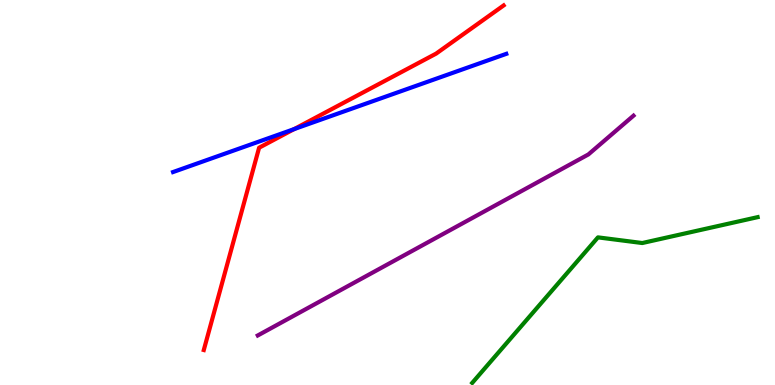[{'lines': ['blue', 'red'], 'intersections': [{'x': 3.79, 'y': 6.65}]}, {'lines': ['green', 'red'], 'intersections': []}, {'lines': ['purple', 'red'], 'intersections': []}, {'lines': ['blue', 'green'], 'intersections': []}, {'lines': ['blue', 'purple'], 'intersections': []}, {'lines': ['green', 'purple'], 'intersections': []}]